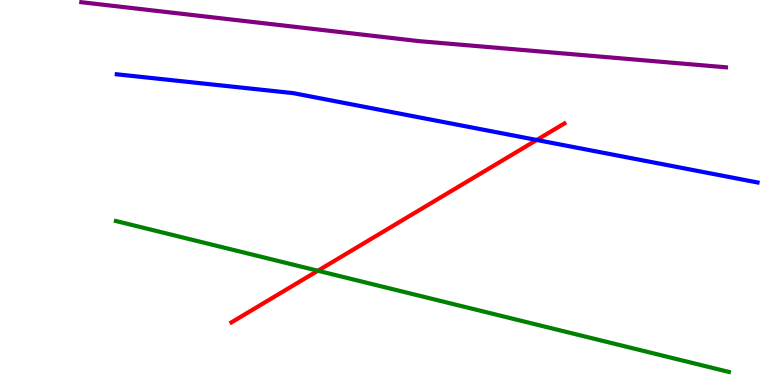[{'lines': ['blue', 'red'], 'intersections': [{'x': 6.93, 'y': 6.36}]}, {'lines': ['green', 'red'], 'intersections': [{'x': 4.1, 'y': 2.97}]}, {'lines': ['purple', 'red'], 'intersections': []}, {'lines': ['blue', 'green'], 'intersections': []}, {'lines': ['blue', 'purple'], 'intersections': []}, {'lines': ['green', 'purple'], 'intersections': []}]